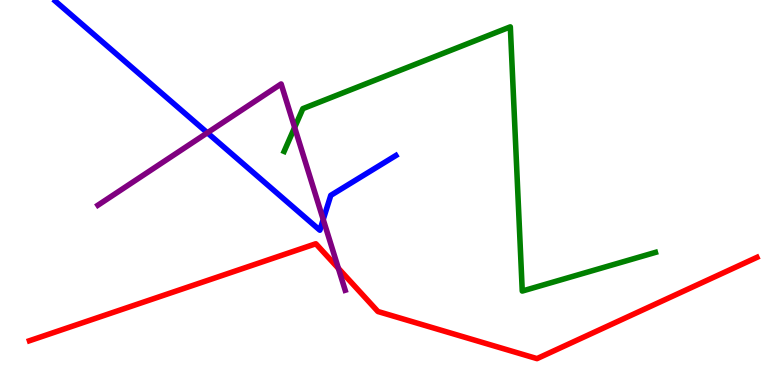[{'lines': ['blue', 'red'], 'intersections': []}, {'lines': ['green', 'red'], 'intersections': []}, {'lines': ['purple', 'red'], 'intersections': [{'x': 4.37, 'y': 3.03}]}, {'lines': ['blue', 'green'], 'intersections': []}, {'lines': ['blue', 'purple'], 'intersections': [{'x': 2.68, 'y': 6.55}, {'x': 4.17, 'y': 4.3}]}, {'lines': ['green', 'purple'], 'intersections': [{'x': 3.8, 'y': 6.69}]}]